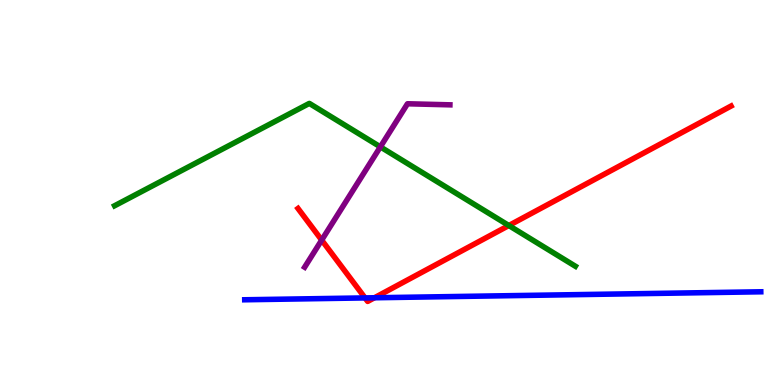[{'lines': ['blue', 'red'], 'intersections': [{'x': 4.71, 'y': 2.26}, {'x': 4.83, 'y': 2.27}]}, {'lines': ['green', 'red'], 'intersections': [{'x': 6.57, 'y': 4.14}]}, {'lines': ['purple', 'red'], 'intersections': [{'x': 4.15, 'y': 3.76}]}, {'lines': ['blue', 'green'], 'intersections': []}, {'lines': ['blue', 'purple'], 'intersections': []}, {'lines': ['green', 'purple'], 'intersections': [{'x': 4.91, 'y': 6.19}]}]